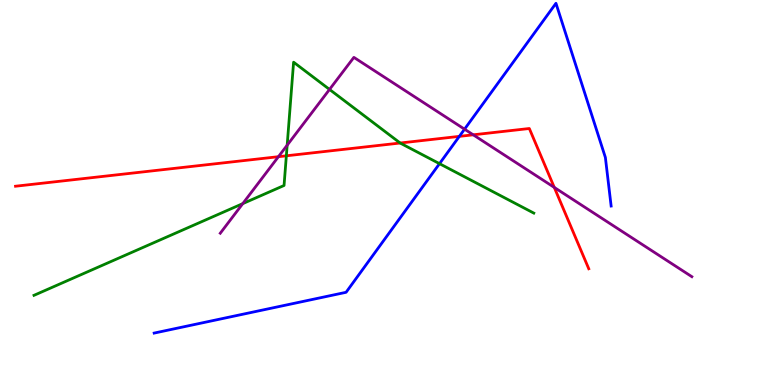[{'lines': ['blue', 'red'], 'intersections': [{'x': 5.93, 'y': 6.46}]}, {'lines': ['green', 'red'], 'intersections': [{'x': 3.69, 'y': 5.95}, {'x': 5.16, 'y': 6.29}]}, {'lines': ['purple', 'red'], 'intersections': [{'x': 3.59, 'y': 5.93}, {'x': 6.11, 'y': 6.5}, {'x': 7.15, 'y': 5.13}]}, {'lines': ['blue', 'green'], 'intersections': [{'x': 5.67, 'y': 5.75}]}, {'lines': ['blue', 'purple'], 'intersections': [{'x': 5.99, 'y': 6.64}]}, {'lines': ['green', 'purple'], 'intersections': [{'x': 3.13, 'y': 4.71}, {'x': 3.71, 'y': 6.23}, {'x': 4.25, 'y': 7.68}]}]